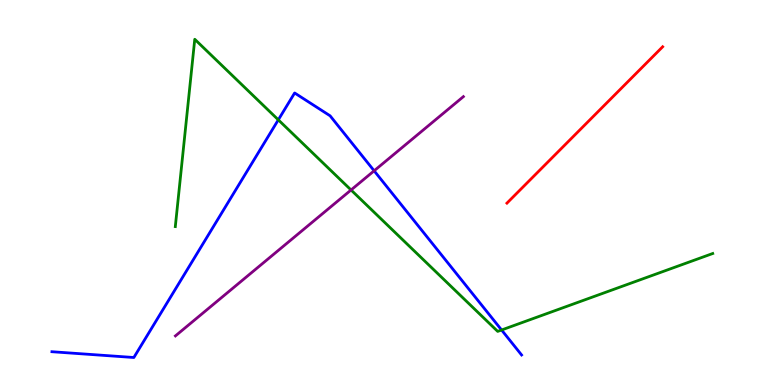[{'lines': ['blue', 'red'], 'intersections': []}, {'lines': ['green', 'red'], 'intersections': []}, {'lines': ['purple', 'red'], 'intersections': []}, {'lines': ['blue', 'green'], 'intersections': [{'x': 3.59, 'y': 6.89}, {'x': 6.47, 'y': 1.43}]}, {'lines': ['blue', 'purple'], 'intersections': [{'x': 4.83, 'y': 5.56}]}, {'lines': ['green', 'purple'], 'intersections': [{'x': 4.53, 'y': 5.07}]}]